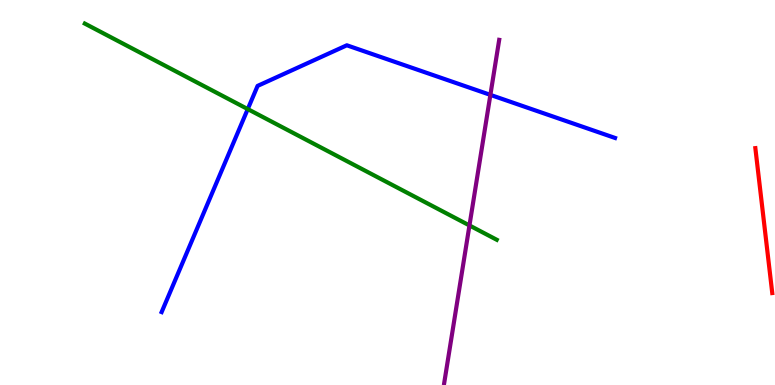[{'lines': ['blue', 'red'], 'intersections': []}, {'lines': ['green', 'red'], 'intersections': []}, {'lines': ['purple', 'red'], 'intersections': []}, {'lines': ['blue', 'green'], 'intersections': [{'x': 3.2, 'y': 7.17}]}, {'lines': ['blue', 'purple'], 'intersections': [{'x': 6.33, 'y': 7.54}]}, {'lines': ['green', 'purple'], 'intersections': [{'x': 6.06, 'y': 4.14}]}]